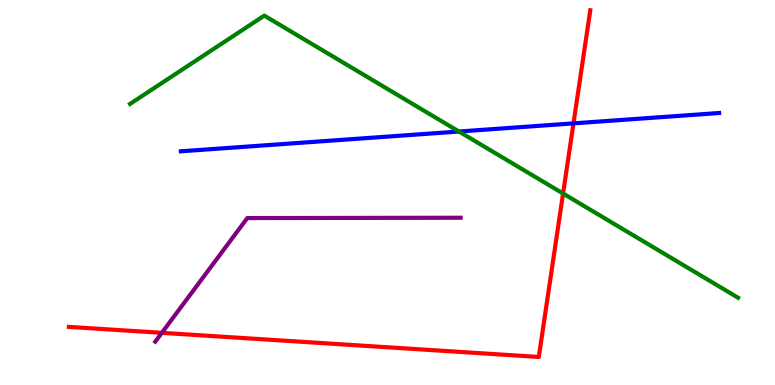[{'lines': ['blue', 'red'], 'intersections': [{'x': 7.4, 'y': 6.8}]}, {'lines': ['green', 'red'], 'intersections': [{'x': 7.27, 'y': 4.97}]}, {'lines': ['purple', 'red'], 'intersections': [{'x': 2.09, 'y': 1.35}]}, {'lines': ['blue', 'green'], 'intersections': [{'x': 5.92, 'y': 6.58}]}, {'lines': ['blue', 'purple'], 'intersections': []}, {'lines': ['green', 'purple'], 'intersections': []}]